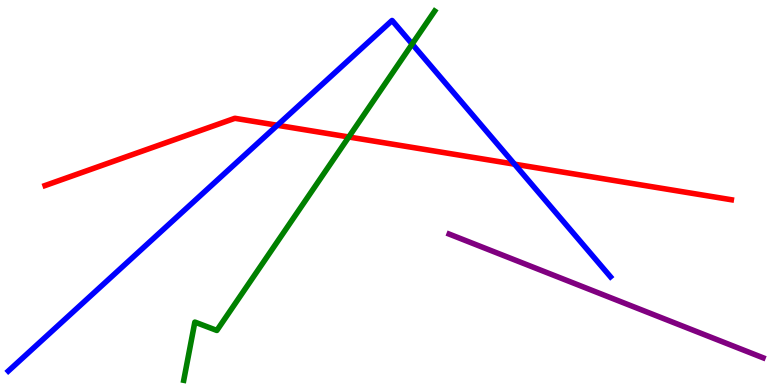[{'lines': ['blue', 'red'], 'intersections': [{'x': 3.58, 'y': 6.75}, {'x': 6.64, 'y': 5.74}]}, {'lines': ['green', 'red'], 'intersections': [{'x': 4.5, 'y': 6.44}]}, {'lines': ['purple', 'red'], 'intersections': []}, {'lines': ['blue', 'green'], 'intersections': [{'x': 5.32, 'y': 8.86}]}, {'lines': ['blue', 'purple'], 'intersections': []}, {'lines': ['green', 'purple'], 'intersections': []}]